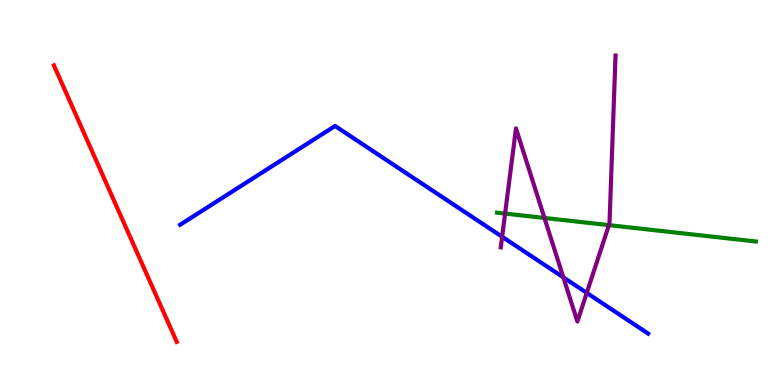[{'lines': ['blue', 'red'], 'intersections': []}, {'lines': ['green', 'red'], 'intersections': []}, {'lines': ['purple', 'red'], 'intersections': []}, {'lines': ['blue', 'green'], 'intersections': []}, {'lines': ['blue', 'purple'], 'intersections': [{'x': 6.48, 'y': 3.85}, {'x': 7.27, 'y': 2.8}, {'x': 7.57, 'y': 2.39}]}, {'lines': ['green', 'purple'], 'intersections': [{'x': 6.52, 'y': 4.45}, {'x': 7.03, 'y': 4.34}, {'x': 7.86, 'y': 4.15}]}]